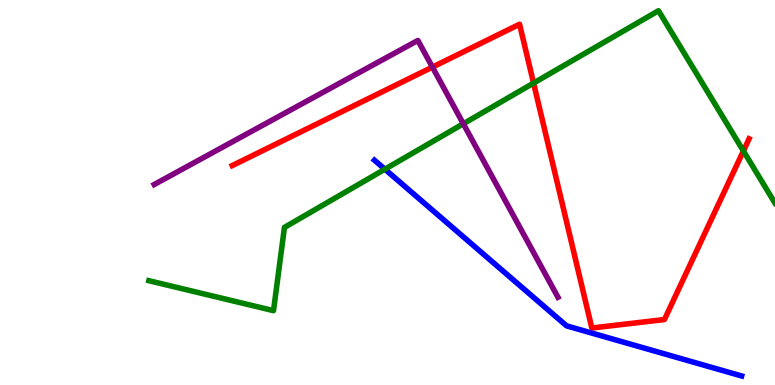[{'lines': ['blue', 'red'], 'intersections': []}, {'lines': ['green', 'red'], 'intersections': [{'x': 6.88, 'y': 7.84}, {'x': 9.59, 'y': 6.08}]}, {'lines': ['purple', 'red'], 'intersections': [{'x': 5.58, 'y': 8.26}]}, {'lines': ['blue', 'green'], 'intersections': [{'x': 4.97, 'y': 5.61}]}, {'lines': ['blue', 'purple'], 'intersections': []}, {'lines': ['green', 'purple'], 'intersections': [{'x': 5.98, 'y': 6.79}]}]